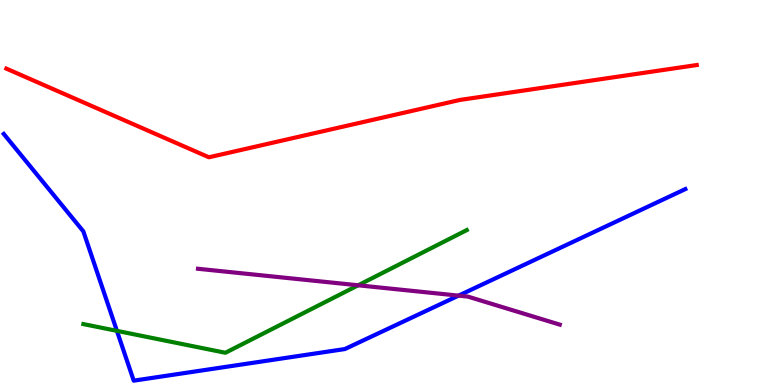[{'lines': ['blue', 'red'], 'intersections': []}, {'lines': ['green', 'red'], 'intersections': []}, {'lines': ['purple', 'red'], 'intersections': []}, {'lines': ['blue', 'green'], 'intersections': [{'x': 1.51, 'y': 1.41}]}, {'lines': ['blue', 'purple'], 'intersections': [{'x': 5.92, 'y': 2.32}]}, {'lines': ['green', 'purple'], 'intersections': [{'x': 4.62, 'y': 2.59}]}]